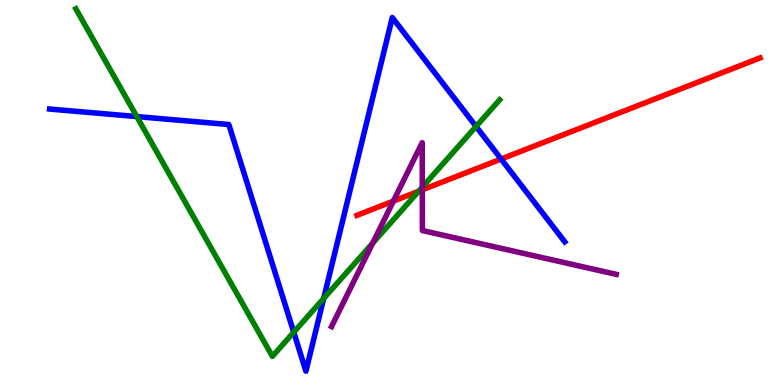[{'lines': ['blue', 'red'], 'intersections': [{'x': 6.47, 'y': 5.87}]}, {'lines': ['green', 'red'], 'intersections': [{'x': 5.4, 'y': 5.03}]}, {'lines': ['purple', 'red'], 'intersections': [{'x': 5.08, 'y': 4.78}, {'x': 5.45, 'y': 5.07}]}, {'lines': ['blue', 'green'], 'intersections': [{'x': 1.77, 'y': 6.97}, {'x': 3.79, 'y': 1.37}, {'x': 4.18, 'y': 2.25}, {'x': 6.14, 'y': 6.72}]}, {'lines': ['blue', 'purple'], 'intersections': []}, {'lines': ['green', 'purple'], 'intersections': [{'x': 4.81, 'y': 3.68}, {'x': 5.45, 'y': 5.14}]}]